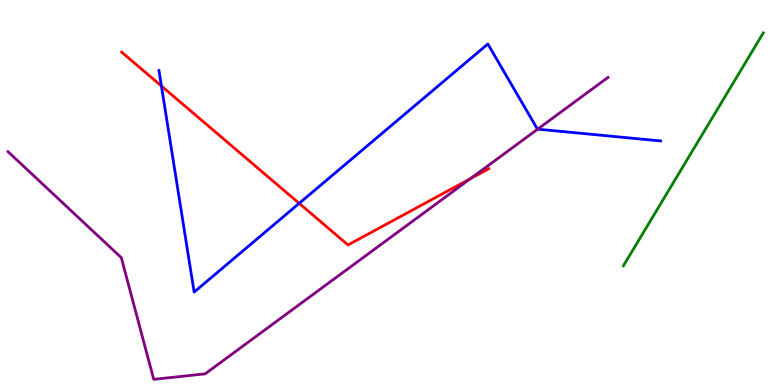[{'lines': ['blue', 'red'], 'intersections': [{'x': 2.08, 'y': 7.77}, {'x': 3.86, 'y': 4.72}]}, {'lines': ['green', 'red'], 'intersections': []}, {'lines': ['purple', 'red'], 'intersections': [{'x': 6.07, 'y': 5.36}]}, {'lines': ['blue', 'green'], 'intersections': []}, {'lines': ['blue', 'purple'], 'intersections': [{'x': 6.94, 'y': 6.65}]}, {'lines': ['green', 'purple'], 'intersections': []}]